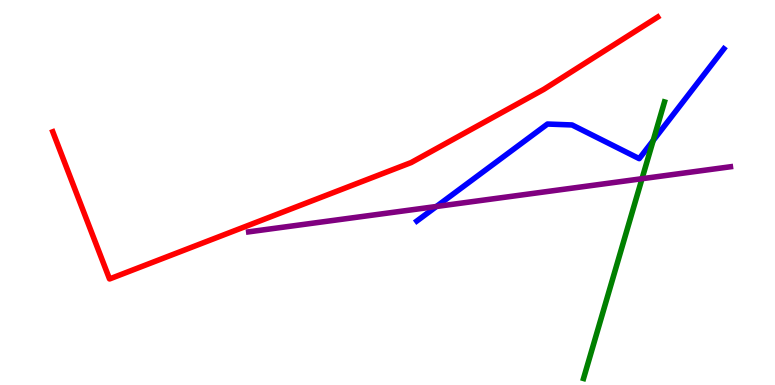[{'lines': ['blue', 'red'], 'intersections': []}, {'lines': ['green', 'red'], 'intersections': []}, {'lines': ['purple', 'red'], 'intersections': []}, {'lines': ['blue', 'green'], 'intersections': [{'x': 8.43, 'y': 6.35}]}, {'lines': ['blue', 'purple'], 'intersections': [{'x': 5.63, 'y': 4.64}]}, {'lines': ['green', 'purple'], 'intersections': [{'x': 8.28, 'y': 5.36}]}]